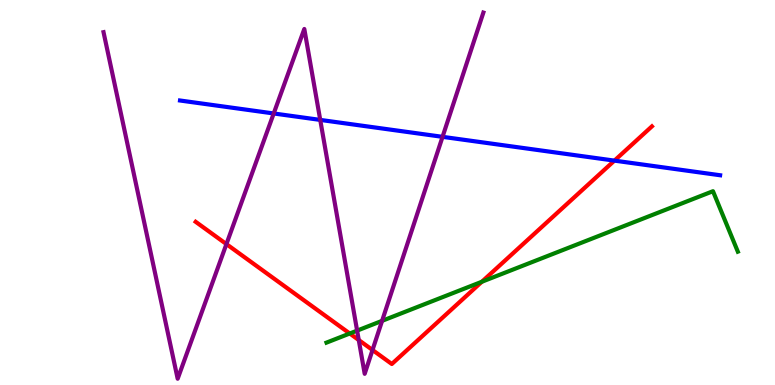[{'lines': ['blue', 'red'], 'intersections': [{'x': 7.93, 'y': 5.83}]}, {'lines': ['green', 'red'], 'intersections': [{'x': 4.51, 'y': 1.34}, {'x': 6.22, 'y': 2.68}]}, {'lines': ['purple', 'red'], 'intersections': [{'x': 2.92, 'y': 3.66}, {'x': 4.63, 'y': 1.17}, {'x': 4.81, 'y': 0.909}]}, {'lines': ['blue', 'green'], 'intersections': []}, {'lines': ['blue', 'purple'], 'intersections': [{'x': 3.53, 'y': 7.05}, {'x': 4.13, 'y': 6.89}, {'x': 5.71, 'y': 6.45}]}, {'lines': ['green', 'purple'], 'intersections': [{'x': 4.61, 'y': 1.41}, {'x': 4.93, 'y': 1.67}]}]